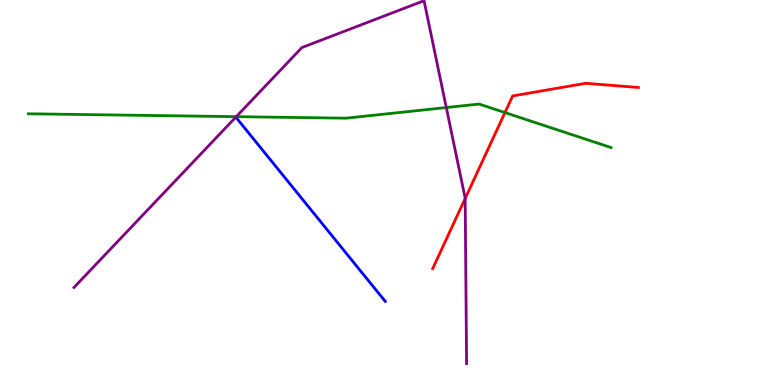[{'lines': ['blue', 'red'], 'intersections': []}, {'lines': ['green', 'red'], 'intersections': [{'x': 6.52, 'y': 7.08}]}, {'lines': ['purple', 'red'], 'intersections': [{'x': 6.0, 'y': 4.84}]}, {'lines': ['blue', 'green'], 'intersections': []}, {'lines': ['blue', 'purple'], 'intersections': []}, {'lines': ['green', 'purple'], 'intersections': [{'x': 3.05, 'y': 6.97}, {'x': 5.76, 'y': 7.21}]}]